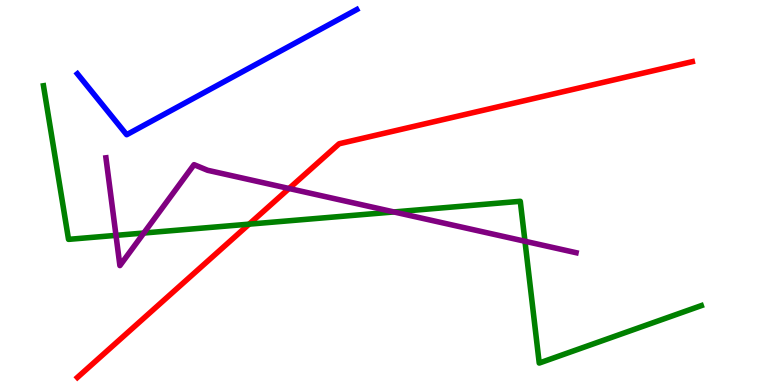[{'lines': ['blue', 'red'], 'intersections': []}, {'lines': ['green', 'red'], 'intersections': [{'x': 3.21, 'y': 4.18}]}, {'lines': ['purple', 'red'], 'intersections': [{'x': 3.73, 'y': 5.1}]}, {'lines': ['blue', 'green'], 'intersections': []}, {'lines': ['blue', 'purple'], 'intersections': []}, {'lines': ['green', 'purple'], 'intersections': [{'x': 1.5, 'y': 3.89}, {'x': 1.86, 'y': 3.95}, {'x': 5.08, 'y': 4.49}, {'x': 6.77, 'y': 3.73}]}]